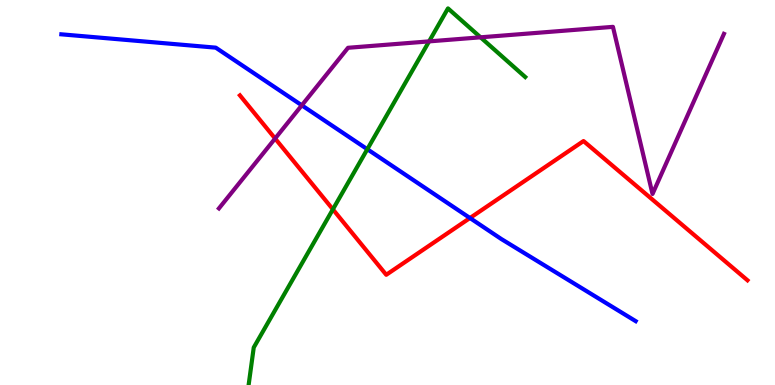[{'lines': ['blue', 'red'], 'intersections': [{'x': 6.06, 'y': 4.34}]}, {'lines': ['green', 'red'], 'intersections': [{'x': 4.3, 'y': 4.56}]}, {'lines': ['purple', 'red'], 'intersections': [{'x': 3.55, 'y': 6.4}]}, {'lines': ['blue', 'green'], 'intersections': [{'x': 4.74, 'y': 6.12}]}, {'lines': ['blue', 'purple'], 'intersections': [{'x': 3.89, 'y': 7.26}]}, {'lines': ['green', 'purple'], 'intersections': [{'x': 5.54, 'y': 8.93}, {'x': 6.2, 'y': 9.03}]}]